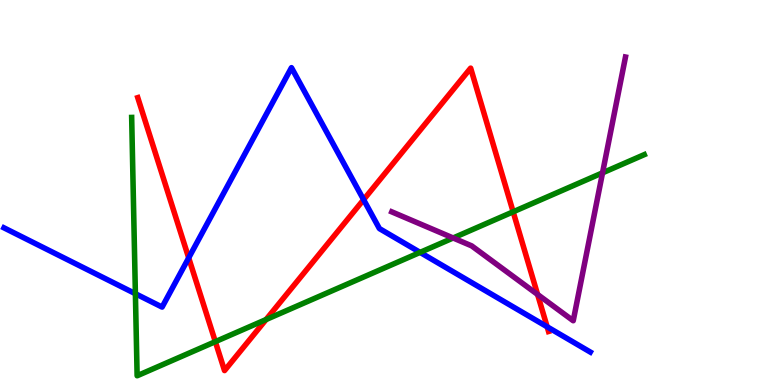[{'lines': ['blue', 'red'], 'intersections': [{'x': 2.43, 'y': 3.3}, {'x': 4.69, 'y': 4.81}, {'x': 7.06, 'y': 1.51}]}, {'lines': ['green', 'red'], 'intersections': [{'x': 2.78, 'y': 1.13}, {'x': 3.43, 'y': 1.7}, {'x': 6.62, 'y': 4.5}]}, {'lines': ['purple', 'red'], 'intersections': [{'x': 6.94, 'y': 2.35}]}, {'lines': ['blue', 'green'], 'intersections': [{'x': 1.75, 'y': 2.37}, {'x': 5.42, 'y': 3.44}]}, {'lines': ['blue', 'purple'], 'intersections': []}, {'lines': ['green', 'purple'], 'intersections': [{'x': 5.85, 'y': 3.82}, {'x': 7.77, 'y': 5.51}]}]